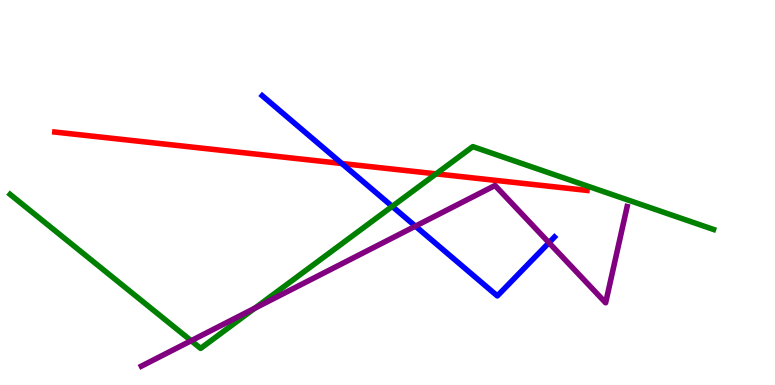[{'lines': ['blue', 'red'], 'intersections': [{'x': 4.41, 'y': 5.75}]}, {'lines': ['green', 'red'], 'intersections': [{'x': 5.63, 'y': 5.48}]}, {'lines': ['purple', 'red'], 'intersections': []}, {'lines': ['blue', 'green'], 'intersections': [{'x': 5.06, 'y': 4.64}]}, {'lines': ['blue', 'purple'], 'intersections': [{'x': 5.36, 'y': 4.13}, {'x': 7.08, 'y': 3.7}]}, {'lines': ['green', 'purple'], 'intersections': [{'x': 2.47, 'y': 1.15}, {'x': 3.29, 'y': 2.0}]}]